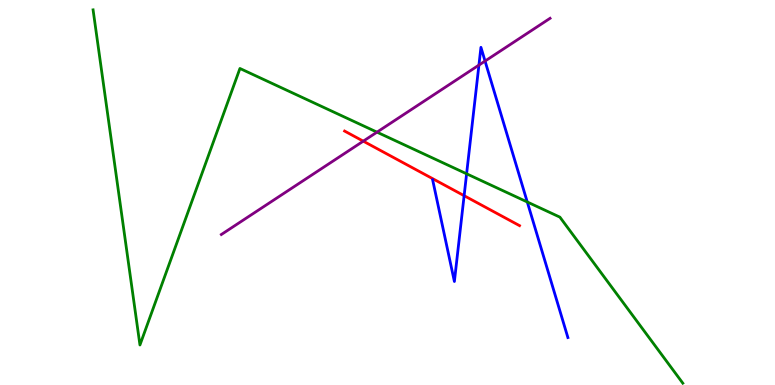[{'lines': ['blue', 'red'], 'intersections': [{'x': 5.99, 'y': 4.92}]}, {'lines': ['green', 'red'], 'intersections': []}, {'lines': ['purple', 'red'], 'intersections': [{'x': 4.69, 'y': 6.33}]}, {'lines': ['blue', 'green'], 'intersections': [{'x': 6.02, 'y': 5.49}, {'x': 6.8, 'y': 4.75}]}, {'lines': ['blue', 'purple'], 'intersections': [{'x': 6.18, 'y': 8.31}, {'x': 6.26, 'y': 8.41}]}, {'lines': ['green', 'purple'], 'intersections': [{'x': 4.86, 'y': 6.57}]}]